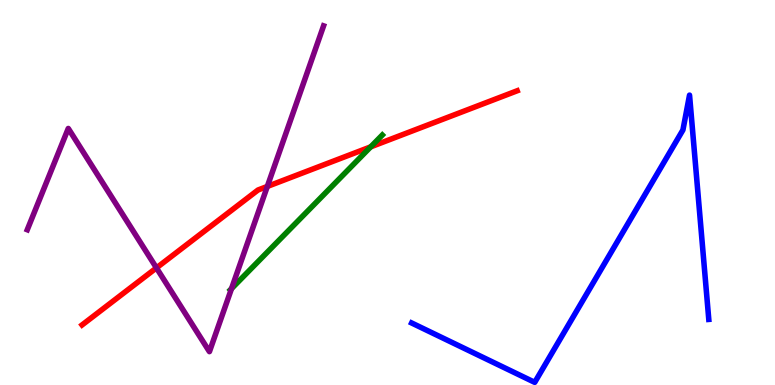[{'lines': ['blue', 'red'], 'intersections': []}, {'lines': ['green', 'red'], 'intersections': [{'x': 4.78, 'y': 6.19}]}, {'lines': ['purple', 'red'], 'intersections': [{'x': 2.02, 'y': 3.04}, {'x': 3.45, 'y': 5.16}]}, {'lines': ['blue', 'green'], 'intersections': []}, {'lines': ['blue', 'purple'], 'intersections': []}, {'lines': ['green', 'purple'], 'intersections': [{'x': 2.99, 'y': 2.5}]}]